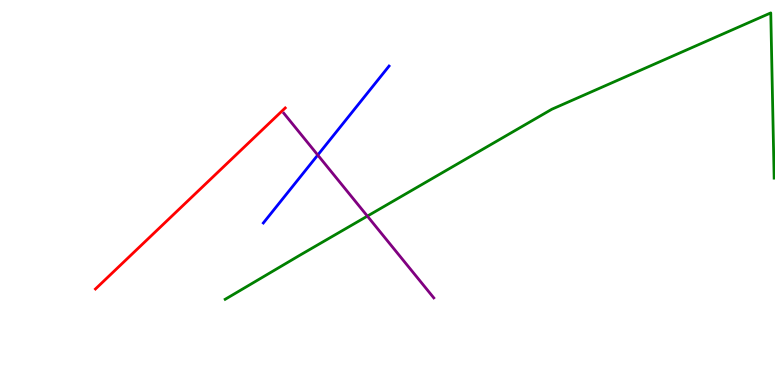[{'lines': ['blue', 'red'], 'intersections': []}, {'lines': ['green', 'red'], 'intersections': []}, {'lines': ['purple', 'red'], 'intersections': []}, {'lines': ['blue', 'green'], 'intersections': []}, {'lines': ['blue', 'purple'], 'intersections': [{'x': 4.1, 'y': 5.97}]}, {'lines': ['green', 'purple'], 'intersections': [{'x': 4.74, 'y': 4.39}]}]